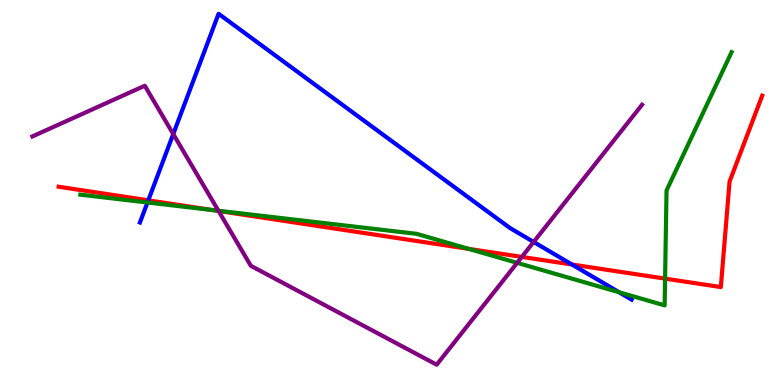[{'lines': ['blue', 'red'], 'intersections': [{'x': 1.91, 'y': 4.8}, {'x': 7.38, 'y': 3.13}]}, {'lines': ['green', 'red'], 'intersections': [{'x': 2.75, 'y': 4.54}, {'x': 6.05, 'y': 3.54}, {'x': 8.58, 'y': 2.76}]}, {'lines': ['purple', 'red'], 'intersections': [{'x': 2.82, 'y': 4.52}, {'x': 6.73, 'y': 3.33}]}, {'lines': ['blue', 'green'], 'intersections': [{'x': 1.9, 'y': 4.74}, {'x': 7.99, 'y': 2.41}]}, {'lines': ['blue', 'purple'], 'intersections': [{'x': 2.24, 'y': 6.52}, {'x': 6.89, 'y': 3.72}]}, {'lines': ['green', 'purple'], 'intersections': [{'x': 2.82, 'y': 4.53}, {'x': 6.67, 'y': 3.17}]}]